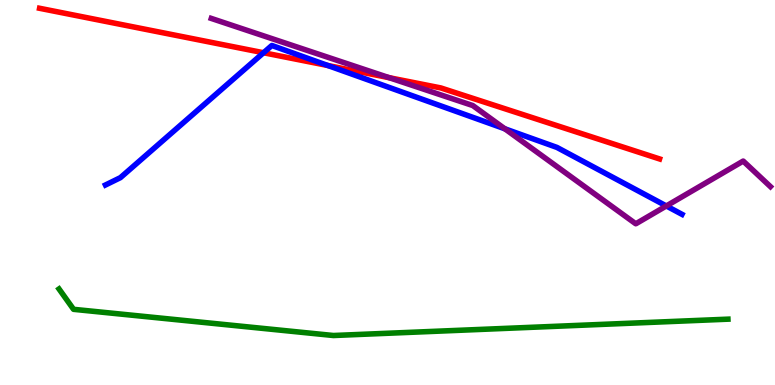[{'lines': ['blue', 'red'], 'intersections': [{'x': 3.4, 'y': 8.63}, {'x': 4.23, 'y': 8.3}]}, {'lines': ['green', 'red'], 'intersections': []}, {'lines': ['purple', 'red'], 'intersections': [{'x': 5.02, 'y': 7.98}]}, {'lines': ['blue', 'green'], 'intersections': []}, {'lines': ['blue', 'purple'], 'intersections': [{'x': 6.51, 'y': 6.66}, {'x': 8.6, 'y': 4.65}]}, {'lines': ['green', 'purple'], 'intersections': []}]